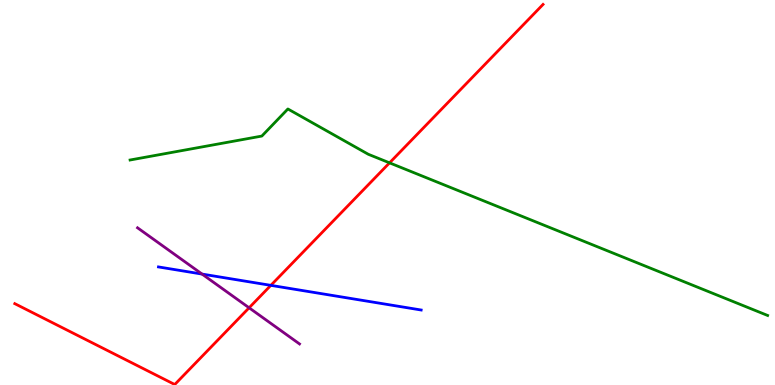[{'lines': ['blue', 'red'], 'intersections': [{'x': 3.49, 'y': 2.59}]}, {'lines': ['green', 'red'], 'intersections': [{'x': 5.03, 'y': 5.77}]}, {'lines': ['purple', 'red'], 'intersections': [{'x': 3.21, 'y': 2.01}]}, {'lines': ['blue', 'green'], 'intersections': []}, {'lines': ['blue', 'purple'], 'intersections': [{'x': 2.61, 'y': 2.88}]}, {'lines': ['green', 'purple'], 'intersections': []}]